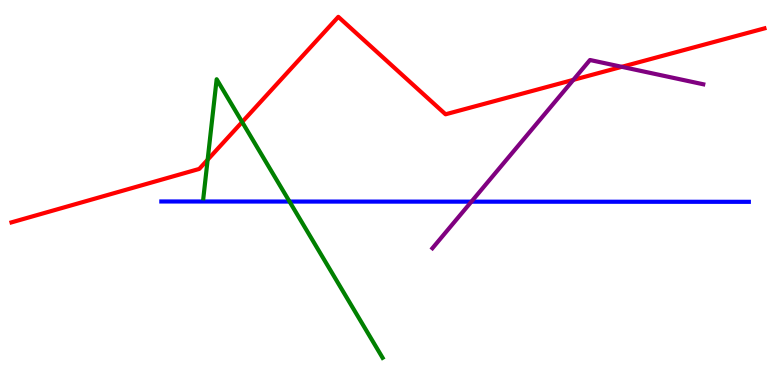[{'lines': ['blue', 'red'], 'intersections': []}, {'lines': ['green', 'red'], 'intersections': [{'x': 2.68, 'y': 5.85}, {'x': 3.12, 'y': 6.83}]}, {'lines': ['purple', 'red'], 'intersections': [{'x': 7.4, 'y': 7.93}, {'x': 8.02, 'y': 8.26}]}, {'lines': ['blue', 'green'], 'intersections': [{'x': 3.74, 'y': 4.76}]}, {'lines': ['blue', 'purple'], 'intersections': [{'x': 6.08, 'y': 4.76}]}, {'lines': ['green', 'purple'], 'intersections': []}]